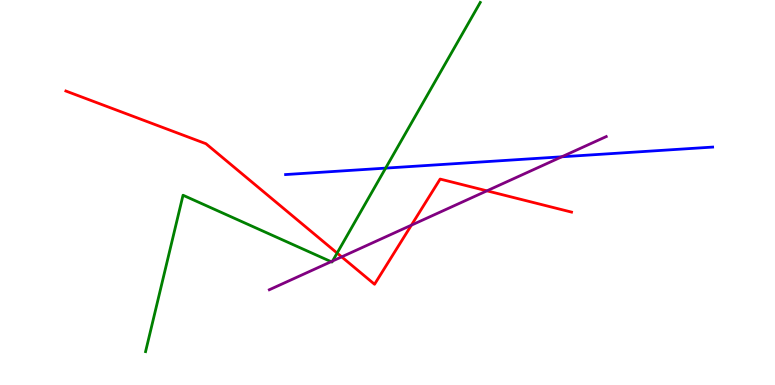[{'lines': ['blue', 'red'], 'intersections': []}, {'lines': ['green', 'red'], 'intersections': [{'x': 4.35, 'y': 3.43}]}, {'lines': ['purple', 'red'], 'intersections': [{'x': 4.41, 'y': 3.33}, {'x': 5.31, 'y': 4.15}, {'x': 6.28, 'y': 5.04}]}, {'lines': ['blue', 'green'], 'intersections': [{'x': 4.98, 'y': 5.63}]}, {'lines': ['blue', 'purple'], 'intersections': [{'x': 7.25, 'y': 5.93}]}, {'lines': ['green', 'purple'], 'intersections': [{'x': 4.27, 'y': 3.2}, {'x': 4.29, 'y': 3.22}]}]